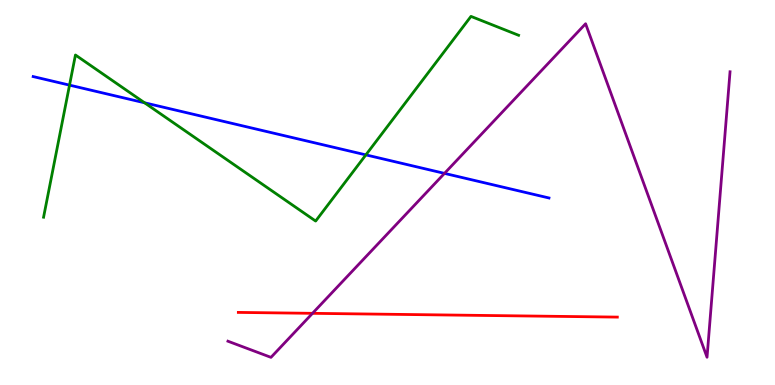[{'lines': ['blue', 'red'], 'intersections': []}, {'lines': ['green', 'red'], 'intersections': []}, {'lines': ['purple', 'red'], 'intersections': [{'x': 4.03, 'y': 1.86}]}, {'lines': ['blue', 'green'], 'intersections': [{'x': 0.897, 'y': 7.79}, {'x': 1.87, 'y': 7.33}, {'x': 4.72, 'y': 5.98}]}, {'lines': ['blue', 'purple'], 'intersections': [{'x': 5.74, 'y': 5.5}]}, {'lines': ['green', 'purple'], 'intersections': []}]